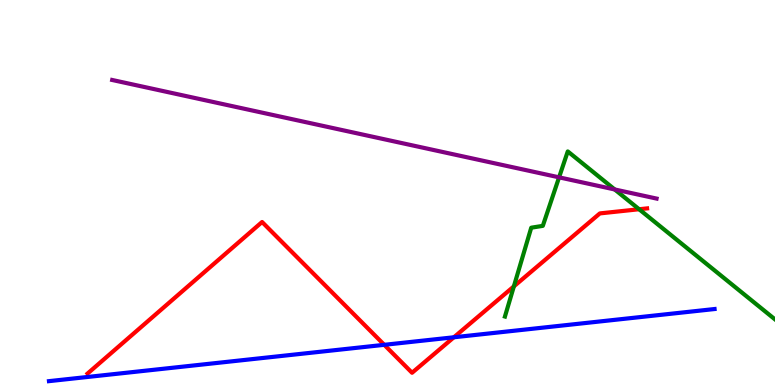[{'lines': ['blue', 'red'], 'intersections': [{'x': 4.96, 'y': 1.04}, {'x': 5.86, 'y': 1.24}]}, {'lines': ['green', 'red'], 'intersections': [{'x': 6.63, 'y': 2.56}, {'x': 8.25, 'y': 4.57}]}, {'lines': ['purple', 'red'], 'intersections': []}, {'lines': ['blue', 'green'], 'intersections': []}, {'lines': ['blue', 'purple'], 'intersections': []}, {'lines': ['green', 'purple'], 'intersections': [{'x': 7.21, 'y': 5.39}, {'x': 7.93, 'y': 5.08}]}]